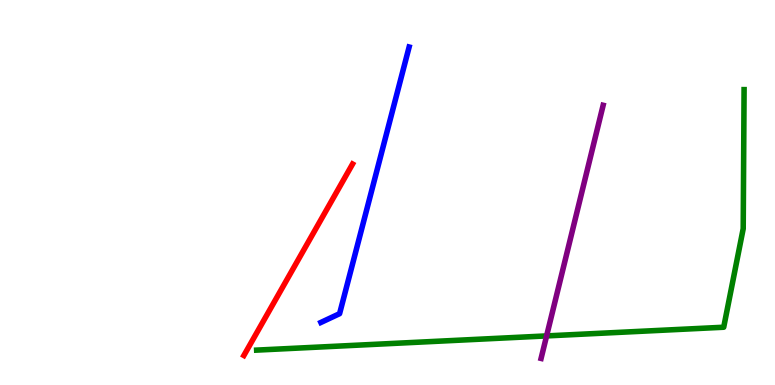[{'lines': ['blue', 'red'], 'intersections': []}, {'lines': ['green', 'red'], 'intersections': []}, {'lines': ['purple', 'red'], 'intersections': []}, {'lines': ['blue', 'green'], 'intersections': []}, {'lines': ['blue', 'purple'], 'intersections': []}, {'lines': ['green', 'purple'], 'intersections': [{'x': 7.05, 'y': 1.28}]}]